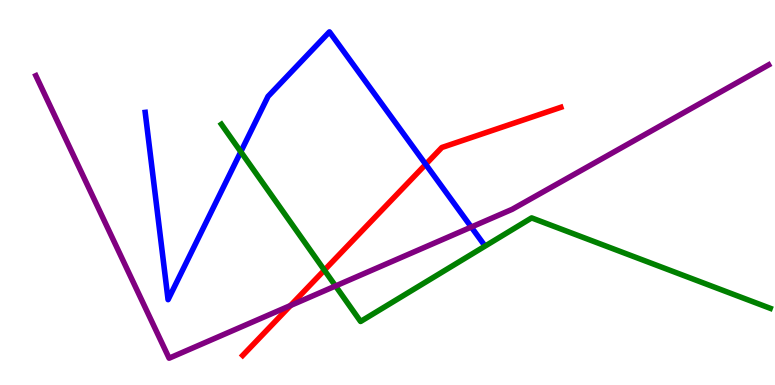[{'lines': ['blue', 'red'], 'intersections': [{'x': 5.49, 'y': 5.73}]}, {'lines': ['green', 'red'], 'intersections': [{'x': 4.19, 'y': 2.98}]}, {'lines': ['purple', 'red'], 'intersections': [{'x': 3.75, 'y': 2.06}]}, {'lines': ['blue', 'green'], 'intersections': [{'x': 3.11, 'y': 6.06}]}, {'lines': ['blue', 'purple'], 'intersections': [{'x': 6.08, 'y': 4.1}]}, {'lines': ['green', 'purple'], 'intersections': [{'x': 4.33, 'y': 2.57}]}]